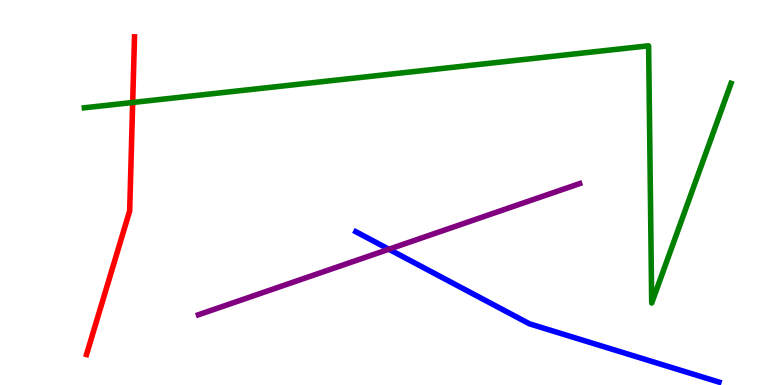[{'lines': ['blue', 'red'], 'intersections': []}, {'lines': ['green', 'red'], 'intersections': [{'x': 1.71, 'y': 7.34}]}, {'lines': ['purple', 'red'], 'intersections': []}, {'lines': ['blue', 'green'], 'intersections': []}, {'lines': ['blue', 'purple'], 'intersections': [{'x': 5.02, 'y': 3.53}]}, {'lines': ['green', 'purple'], 'intersections': []}]